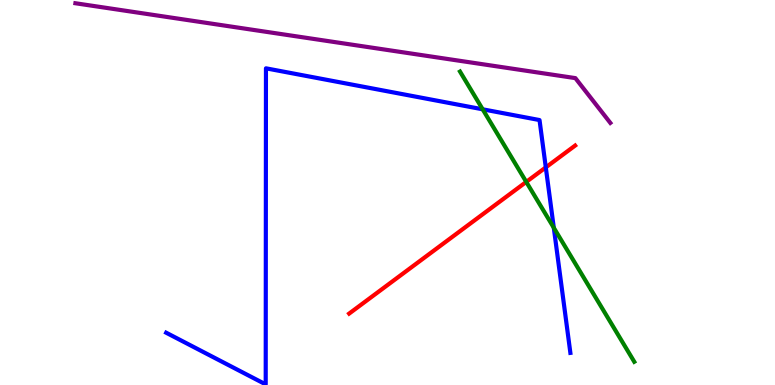[{'lines': ['blue', 'red'], 'intersections': [{'x': 7.04, 'y': 5.65}]}, {'lines': ['green', 'red'], 'intersections': [{'x': 6.79, 'y': 5.28}]}, {'lines': ['purple', 'red'], 'intersections': []}, {'lines': ['blue', 'green'], 'intersections': [{'x': 6.23, 'y': 7.16}, {'x': 7.15, 'y': 4.08}]}, {'lines': ['blue', 'purple'], 'intersections': []}, {'lines': ['green', 'purple'], 'intersections': []}]